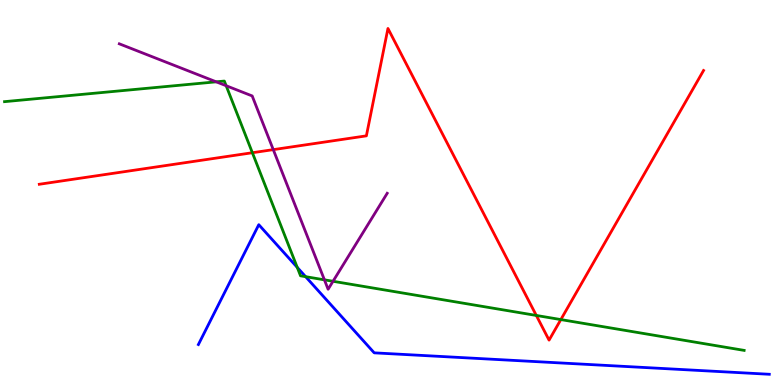[{'lines': ['blue', 'red'], 'intersections': []}, {'lines': ['green', 'red'], 'intersections': [{'x': 3.26, 'y': 6.03}, {'x': 6.92, 'y': 1.81}, {'x': 7.24, 'y': 1.7}]}, {'lines': ['purple', 'red'], 'intersections': [{'x': 3.53, 'y': 6.11}]}, {'lines': ['blue', 'green'], 'intersections': [{'x': 3.84, 'y': 3.06}, {'x': 3.94, 'y': 2.81}]}, {'lines': ['blue', 'purple'], 'intersections': []}, {'lines': ['green', 'purple'], 'intersections': [{'x': 2.79, 'y': 7.87}, {'x': 2.92, 'y': 7.77}, {'x': 4.19, 'y': 2.73}, {'x': 4.3, 'y': 2.69}]}]